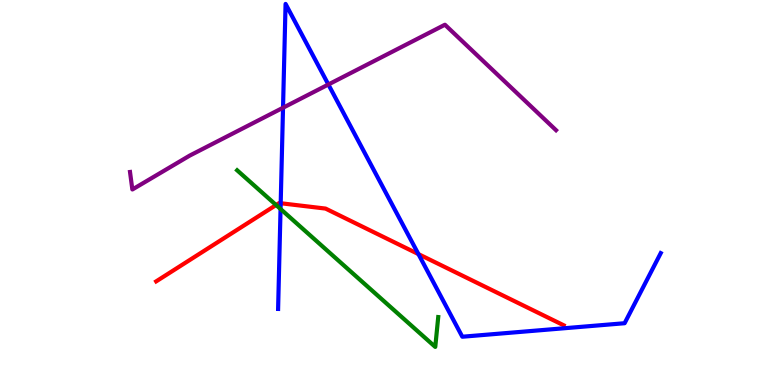[{'lines': ['blue', 'red'], 'intersections': [{'x': 3.62, 'y': 4.72}, {'x': 5.4, 'y': 3.4}]}, {'lines': ['green', 'red'], 'intersections': [{'x': 3.56, 'y': 4.67}]}, {'lines': ['purple', 'red'], 'intersections': []}, {'lines': ['blue', 'green'], 'intersections': [{'x': 3.62, 'y': 4.57}]}, {'lines': ['blue', 'purple'], 'intersections': [{'x': 3.65, 'y': 7.2}, {'x': 4.24, 'y': 7.81}]}, {'lines': ['green', 'purple'], 'intersections': []}]